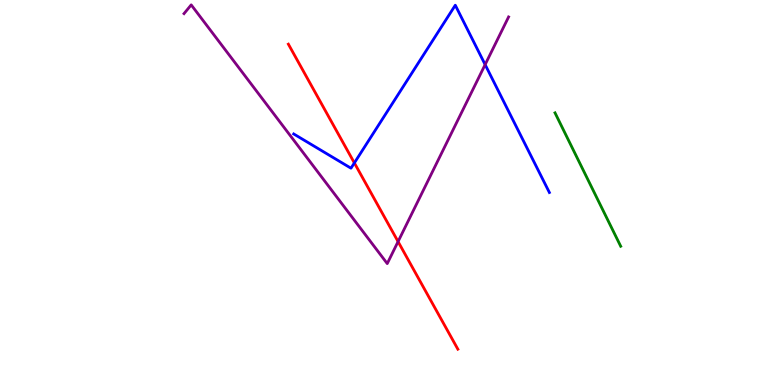[{'lines': ['blue', 'red'], 'intersections': [{'x': 4.57, 'y': 5.77}]}, {'lines': ['green', 'red'], 'intersections': []}, {'lines': ['purple', 'red'], 'intersections': [{'x': 5.14, 'y': 3.72}]}, {'lines': ['blue', 'green'], 'intersections': []}, {'lines': ['blue', 'purple'], 'intersections': [{'x': 6.26, 'y': 8.32}]}, {'lines': ['green', 'purple'], 'intersections': []}]